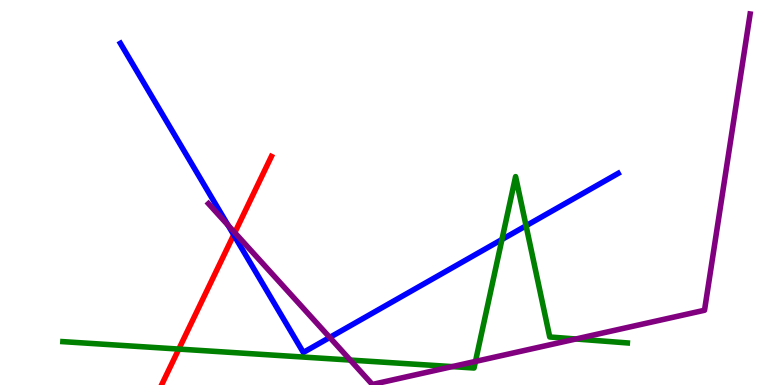[{'lines': ['blue', 'red'], 'intersections': [{'x': 3.02, 'y': 3.9}]}, {'lines': ['green', 'red'], 'intersections': [{'x': 2.31, 'y': 0.933}]}, {'lines': ['purple', 'red'], 'intersections': [{'x': 3.03, 'y': 3.96}]}, {'lines': ['blue', 'green'], 'intersections': [{'x': 6.48, 'y': 3.78}, {'x': 6.79, 'y': 4.14}]}, {'lines': ['blue', 'purple'], 'intersections': [{'x': 2.94, 'y': 4.15}, {'x': 4.25, 'y': 1.24}]}, {'lines': ['green', 'purple'], 'intersections': [{'x': 4.52, 'y': 0.648}, {'x': 5.84, 'y': 0.478}, {'x': 6.14, 'y': 0.613}, {'x': 7.43, 'y': 1.2}]}]